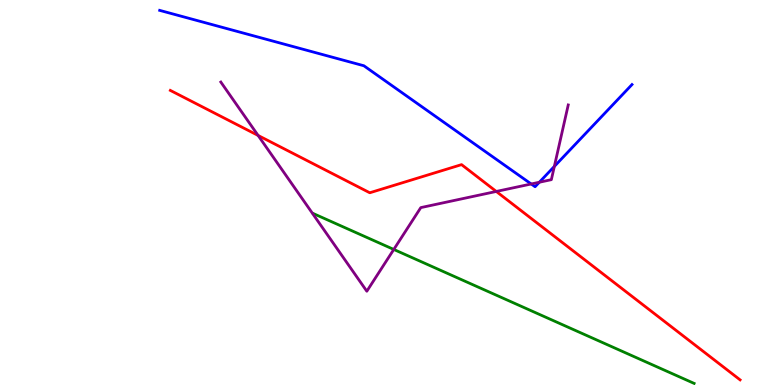[{'lines': ['blue', 'red'], 'intersections': []}, {'lines': ['green', 'red'], 'intersections': []}, {'lines': ['purple', 'red'], 'intersections': [{'x': 3.33, 'y': 6.48}, {'x': 6.4, 'y': 5.03}]}, {'lines': ['blue', 'green'], 'intersections': []}, {'lines': ['blue', 'purple'], 'intersections': [{'x': 6.85, 'y': 5.22}, {'x': 6.96, 'y': 5.27}, {'x': 7.15, 'y': 5.68}]}, {'lines': ['green', 'purple'], 'intersections': [{'x': 5.08, 'y': 3.52}]}]